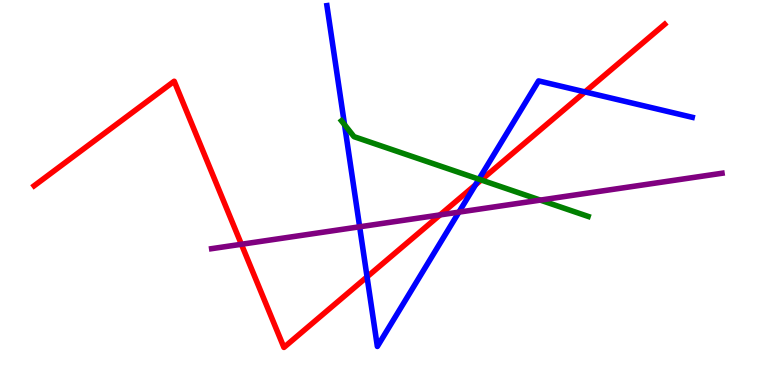[{'lines': ['blue', 'red'], 'intersections': [{'x': 4.74, 'y': 2.81}, {'x': 6.14, 'y': 5.2}, {'x': 7.55, 'y': 7.61}]}, {'lines': ['green', 'red'], 'intersections': [{'x': 6.21, 'y': 5.33}]}, {'lines': ['purple', 'red'], 'intersections': [{'x': 3.11, 'y': 3.66}, {'x': 5.68, 'y': 4.42}]}, {'lines': ['blue', 'green'], 'intersections': [{'x': 4.45, 'y': 6.76}, {'x': 6.18, 'y': 5.35}]}, {'lines': ['blue', 'purple'], 'intersections': [{'x': 4.64, 'y': 4.11}, {'x': 5.92, 'y': 4.49}]}, {'lines': ['green', 'purple'], 'intersections': [{'x': 6.97, 'y': 4.8}]}]